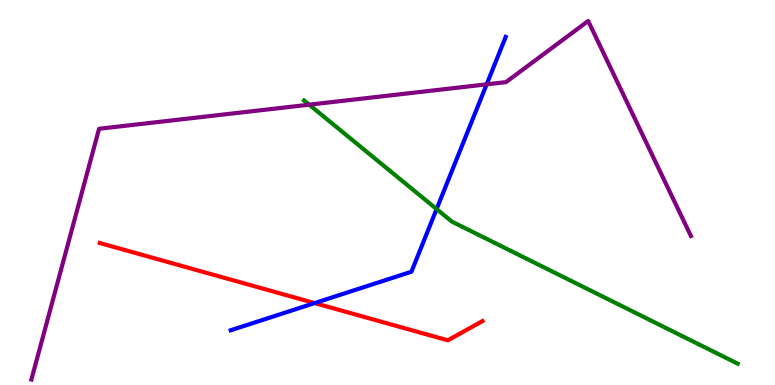[{'lines': ['blue', 'red'], 'intersections': [{'x': 4.06, 'y': 2.13}]}, {'lines': ['green', 'red'], 'intersections': []}, {'lines': ['purple', 'red'], 'intersections': []}, {'lines': ['blue', 'green'], 'intersections': [{'x': 5.63, 'y': 4.57}]}, {'lines': ['blue', 'purple'], 'intersections': [{'x': 6.28, 'y': 7.81}]}, {'lines': ['green', 'purple'], 'intersections': [{'x': 3.99, 'y': 7.28}]}]